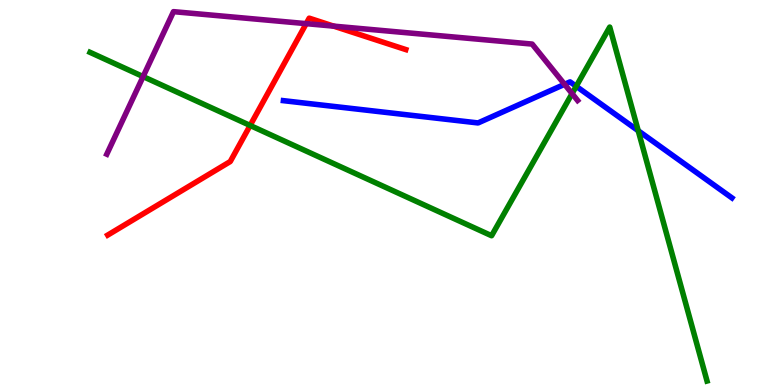[{'lines': ['blue', 'red'], 'intersections': []}, {'lines': ['green', 'red'], 'intersections': [{'x': 3.23, 'y': 6.74}]}, {'lines': ['purple', 'red'], 'intersections': [{'x': 3.95, 'y': 9.39}, {'x': 4.31, 'y': 9.32}]}, {'lines': ['blue', 'green'], 'intersections': [{'x': 7.43, 'y': 7.76}, {'x': 8.24, 'y': 6.6}]}, {'lines': ['blue', 'purple'], 'intersections': [{'x': 7.28, 'y': 7.81}]}, {'lines': ['green', 'purple'], 'intersections': [{'x': 1.85, 'y': 8.01}, {'x': 7.38, 'y': 7.57}]}]